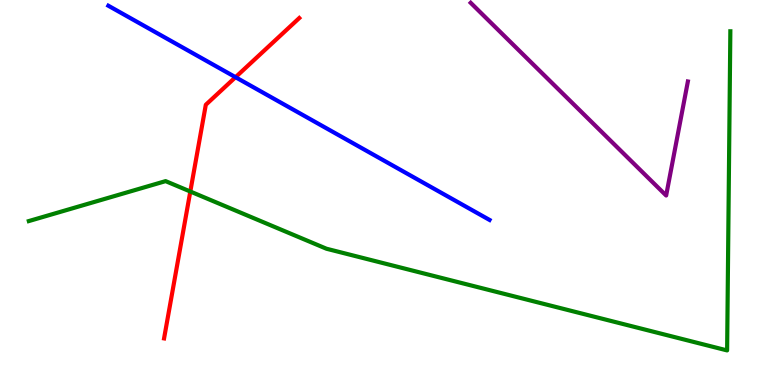[{'lines': ['blue', 'red'], 'intersections': [{'x': 3.04, 'y': 7.99}]}, {'lines': ['green', 'red'], 'intersections': [{'x': 2.46, 'y': 5.03}]}, {'lines': ['purple', 'red'], 'intersections': []}, {'lines': ['blue', 'green'], 'intersections': []}, {'lines': ['blue', 'purple'], 'intersections': []}, {'lines': ['green', 'purple'], 'intersections': []}]